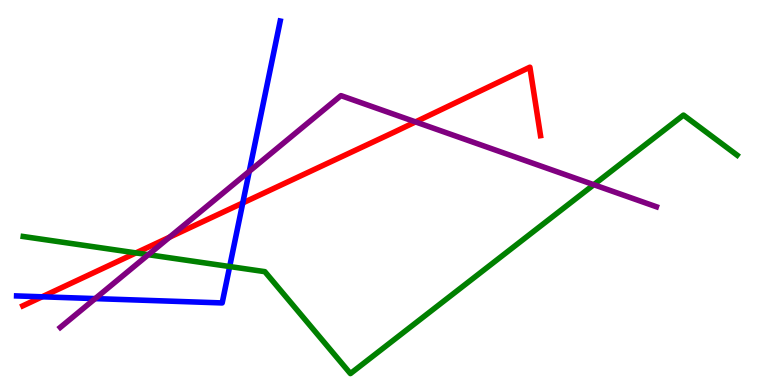[{'lines': ['blue', 'red'], 'intersections': [{'x': 0.544, 'y': 2.29}, {'x': 3.13, 'y': 4.73}]}, {'lines': ['green', 'red'], 'intersections': [{'x': 1.75, 'y': 3.43}]}, {'lines': ['purple', 'red'], 'intersections': [{'x': 2.19, 'y': 3.84}, {'x': 5.36, 'y': 6.83}]}, {'lines': ['blue', 'green'], 'intersections': [{'x': 2.96, 'y': 3.08}]}, {'lines': ['blue', 'purple'], 'intersections': [{'x': 1.23, 'y': 2.24}, {'x': 3.22, 'y': 5.55}]}, {'lines': ['green', 'purple'], 'intersections': [{'x': 1.91, 'y': 3.38}, {'x': 7.66, 'y': 5.2}]}]